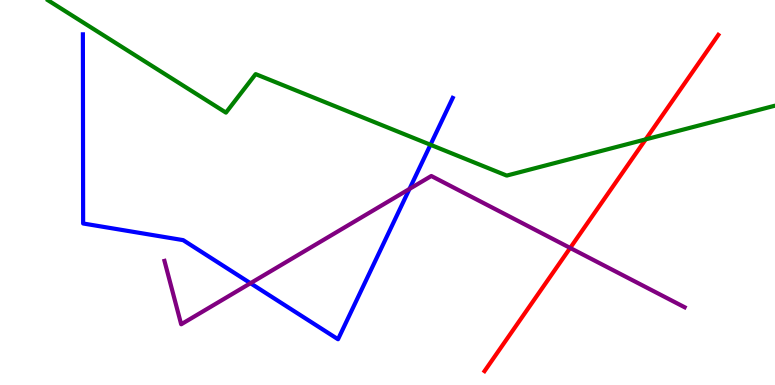[{'lines': ['blue', 'red'], 'intersections': []}, {'lines': ['green', 'red'], 'intersections': [{'x': 8.33, 'y': 6.38}]}, {'lines': ['purple', 'red'], 'intersections': [{'x': 7.36, 'y': 3.56}]}, {'lines': ['blue', 'green'], 'intersections': [{'x': 5.55, 'y': 6.24}]}, {'lines': ['blue', 'purple'], 'intersections': [{'x': 3.23, 'y': 2.64}, {'x': 5.28, 'y': 5.09}]}, {'lines': ['green', 'purple'], 'intersections': []}]